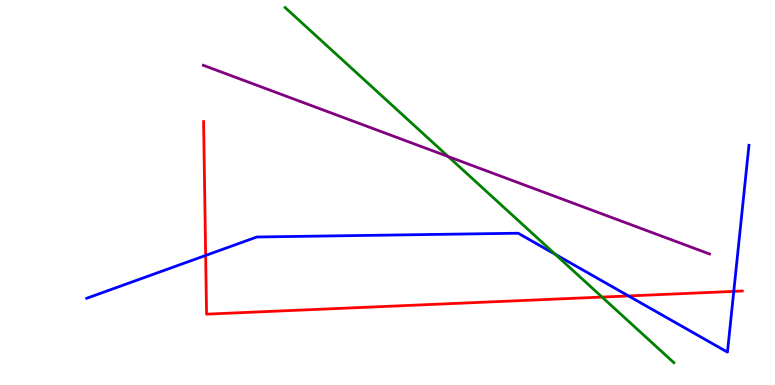[{'lines': ['blue', 'red'], 'intersections': [{'x': 2.65, 'y': 3.37}, {'x': 8.11, 'y': 2.31}, {'x': 9.47, 'y': 2.43}]}, {'lines': ['green', 'red'], 'intersections': [{'x': 7.77, 'y': 2.28}]}, {'lines': ['purple', 'red'], 'intersections': []}, {'lines': ['blue', 'green'], 'intersections': [{'x': 7.16, 'y': 3.4}]}, {'lines': ['blue', 'purple'], 'intersections': []}, {'lines': ['green', 'purple'], 'intersections': [{'x': 5.78, 'y': 5.93}]}]